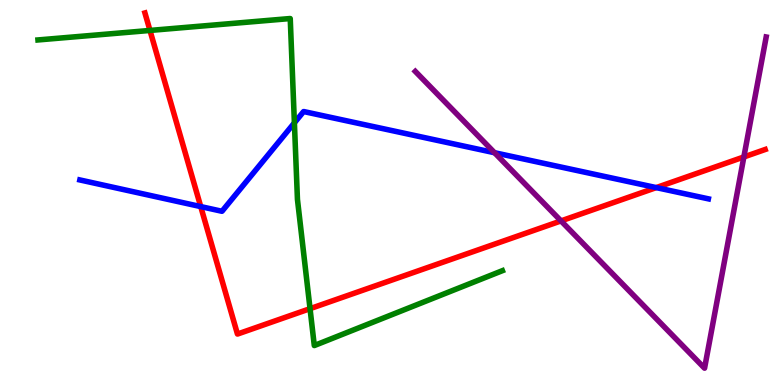[{'lines': ['blue', 'red'], 'intersections': [{'x': 2.59, 'y': 4.63}, {'x': 8.47, 'y': 5.13}]}, {'lines': ['green', 'red'], 'intersections': [{'x': 1.94, 'y': 9.21}, {'x': 4.0, 'y': 1.98}]}, {'lines': ['purple', 'red'], 'intersections': [{'x': 7.24, 'y': 4.26}, {'x': 9.6, 'y': 5.92}]}, {'lines': ['blue', 'green'], 'intersections': [{'x': 3.8, 'y': 6.81}]}, {'lines': ['blue', 'purple'], 'intersections': [{'x': 6.38, 'y': 6.03}]}, {'lines': ['green', 'purple'], 'intersections': []}]